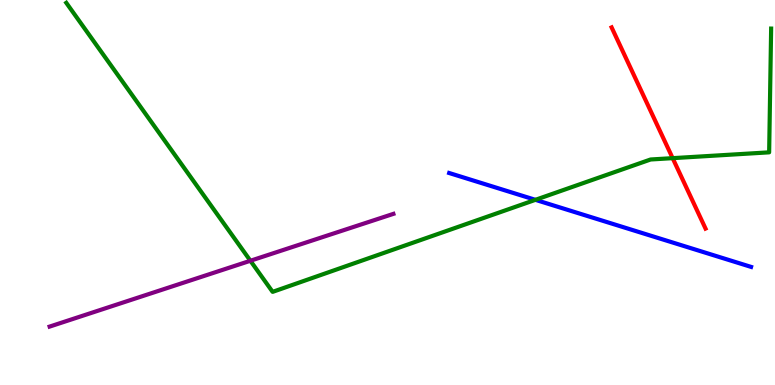[{'lines': ['blue', 'red'], 'intersections': []}, {'lines': ['green', 'red'], 'intersections': [{'x': 8.68, 'y': 5.89}]}, {'lines': ['purple', 'red'], 'intersections': []}, {'lines': ['blue', 'green'], 'intersections': [{'x': 6.91, 'y': 4.81}]}, {'lines': ['blue', 'purple'], 'intersections': []}, {'lines': ['green', 'purple'], 'intersections': [{'x': 3.23, 'y': 3.23}]}]